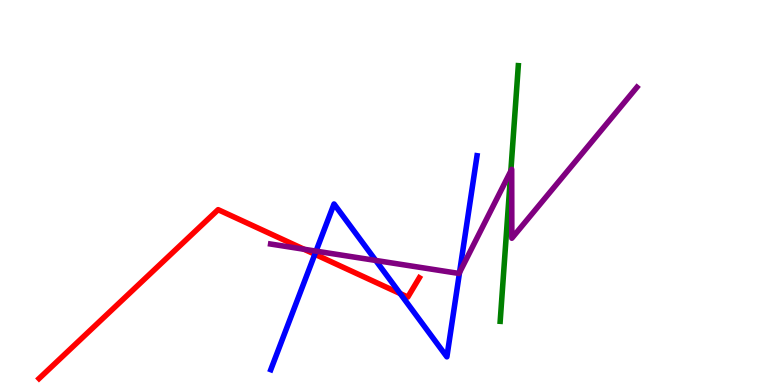[{'lines': ['blue', 'red'], 'intersections': [{'x': 4.06, 'y': 3.4}, {'x': 5.16, 'y': 2.37}]}, {'lines': ['green', 'red'], 'intersections': []}, {'lines': ['purple', 'red'], 'intersections': [{'x': 3.92, 'y': 3.53}]}, {'lines': ['blue', 'green'], 'intersections': []}, {'lines': ['blue', 'purple'], 'intersections': [{'x': 4.08, 'y': 3.48}, {'x': 4.85, 'y': 3.24}, {'x': 5.93, 'y': 2.92}]}, {'lines': ['green', 'purple'], 'intersections': [{'x': 6.59, 'y': 5.56}]}]